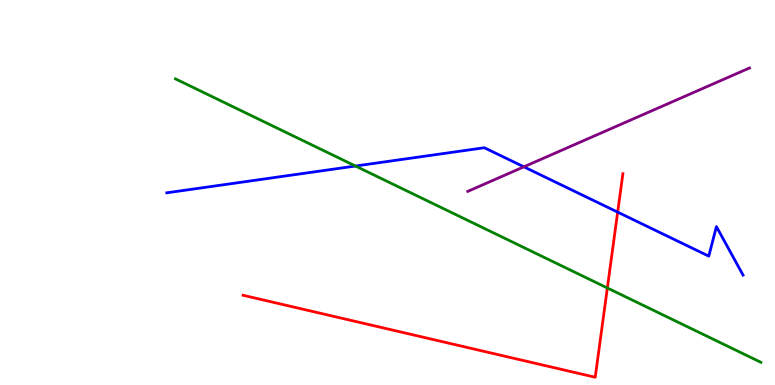[{'lines': ['blue', 'red'], 'intersections': [{'x': 7.97, 'y': 4.49}]}, {'lines': ['green', 'red'], 'intersections': [{'x': 7.84, 'y': 2.52}]}, {'lines': ['purple', 'red'], 'intersections': []}, {'lines': ['blue', 'green'], 'intersections': [{'x': 4.59, 'y': 5.69}]}, {'lines': ['blue', 'purple'], 'intersections': [{'x': 6.76, 'y': 5.67}]}, {'lines': ['green', 'purple'], 'intersections': []}]